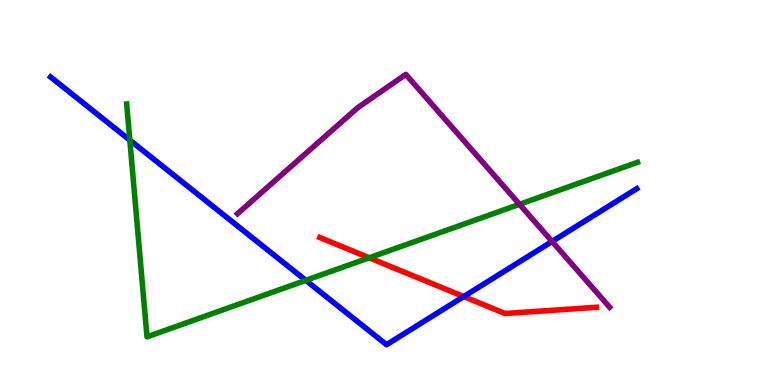[{'lines': ['blue', 'red'], 'intersections': [{'x': 5.98, 'y': 2.3}]}, {'lines': ['green', 'red'], 'intersections': [{'x': 4.76, 'y': 3.3}]}, {'lines': ['purple', 'red'], 'intersections': []}, {'lines': ['blue', 'green'], 'intersections': [{'x': 1.68, 'y': 6.36}, {'x': 3.95, 'y': 2.72}]}, {'lines': ['blue', 'purple'], 'intersections': [{'x': 7.12, 'y': 3.73}]}, {'lines': ['green', 'purple'], 'intersections': [{'x': 6.7, 'y': 4.69}]}]